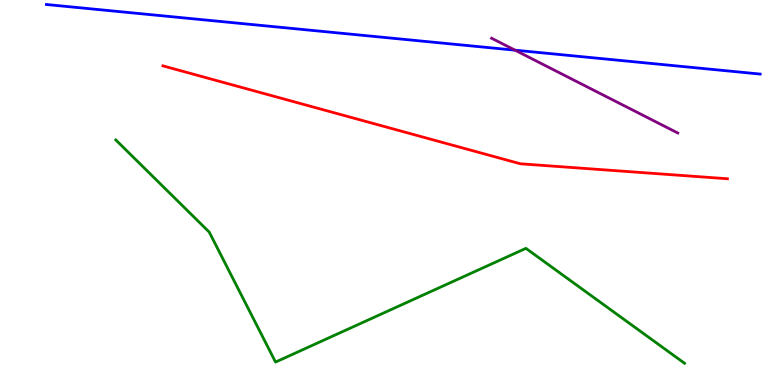[{'lines': ['blue', 'red'], 'intersections': []}, {'lines': ['green', 'red'], 'intersections': []}, {'lines': ['purple', 'red'], 'intersections': []}, {'lines': ['blue', 'green'], 'intersections': []}, {'lines': ['blue', 'purple'], 'intersections': [{'x': 6.65, 'y': 8.7}]}, {'lines': ['green', 'purple'], 'intersections': []}]